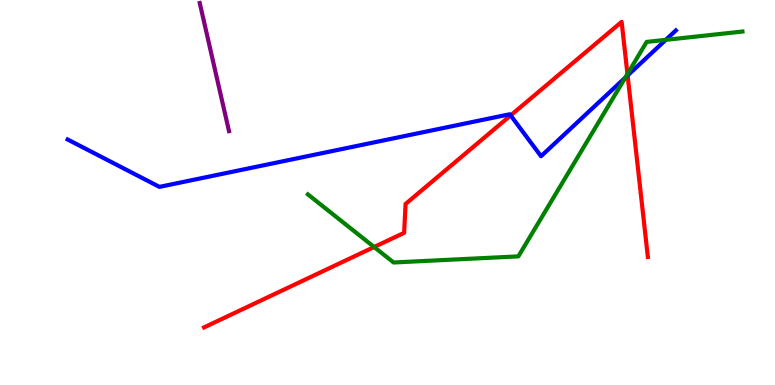[{'lines': ['blue', 'red'], 'intersections': [{'x': 6.59, 'y': 7.0}, {'x': 8.1, 'y': 8.04}]}, {'lines': ['green', 'red'], 'intersections': [{'x': 4.83, 'y': 3.58}, {'x': 8.1, 'y': 8.08}]}, {'lines': ['purple', 'red'], 'intersections': []}, {'lines': ['blue', 'green'], 'intersections': [{'x': 8.07, 'y': 7.98}, {'x': 8.59, 'y': 8.97}]}, {'lines': ['blue', 'purple'], 'intersections': []}, {'lines': ['green', 'purple'], 'intersections': []}]